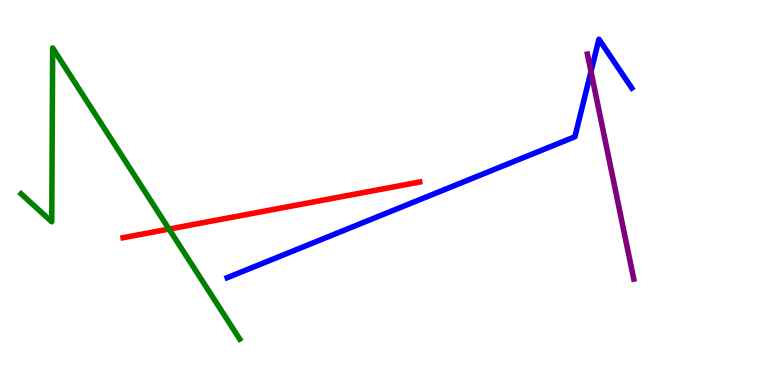[{'lines': ['blue', 'red'], 'intersections': []}, {'lines': ['green', 'red'], 'intersections': [{'x': 2.18, 'y': 4.05}]}, {'lines': ['purple', 'red'], 'intersections': []}, {'lines': ['blue', 'green'], 'intersections': []}, {'lines': ['blue', 'purple'], 'intersections': [{'x': 7.63, 'y': 8.14}]}, {'lines': ['green', 'purple'], 'intersections': []}]